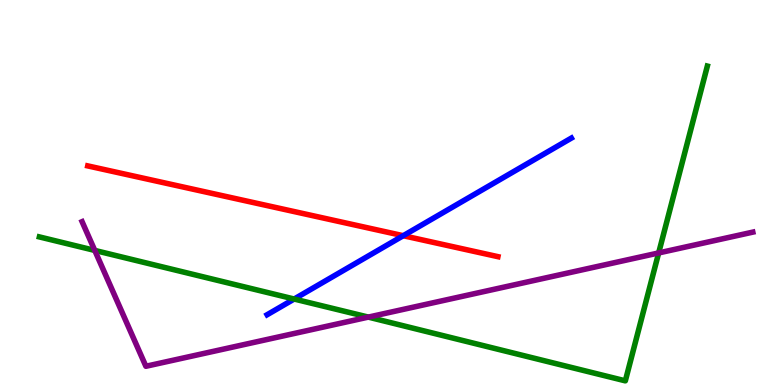[{'lines': ['blue', 'red'], 'intersections': [{'x': 5.2, 'y': 3.88}]}, {'lines': ['green', 'red'], 'intersections': []}, {'lines': ['purple', 'red'], 'intersections': []}, {'lines': ['blue', 'green'], 'intersections': [{'x': 3.8, 'y': 2.23}]}, {'lines': ['blue', 'purple'], 'intersections': []}, {'lines': ['green', 'purple'], 'intersections': [{'x': 1.22, 'y': 3.5}, {'x': 4.75, 'y': 1.76}, {'x': 8.5, 'y': 3.43}]}]